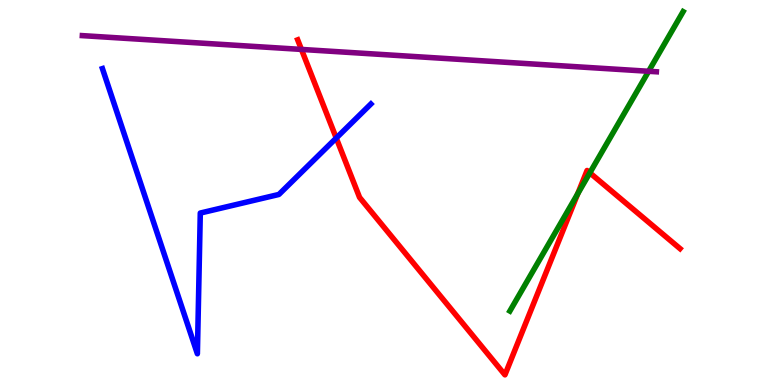[{'lines': ['blue', 'red'], 'intersections': [{'x': 4.34, 'y': 6.41}]}, {'lines': ['green', 'red'], 'intersections': [{'x': 7.45, 'y': 4.97}, {'x': 7.61, 'y': 5.51}]}, {'lines': ['purple', 'red'], 'intersections': [{'x': 3.89, 'y': 8.72}]}, {'lines': ['blue', 'green'], 'intersections': []}, {'lines': ['blue', 'purple'], 'intersections': []}, {'lines': ['green', 'purple'], 'intersections': [{'x': 8.37, 'y': 8.15}]}]